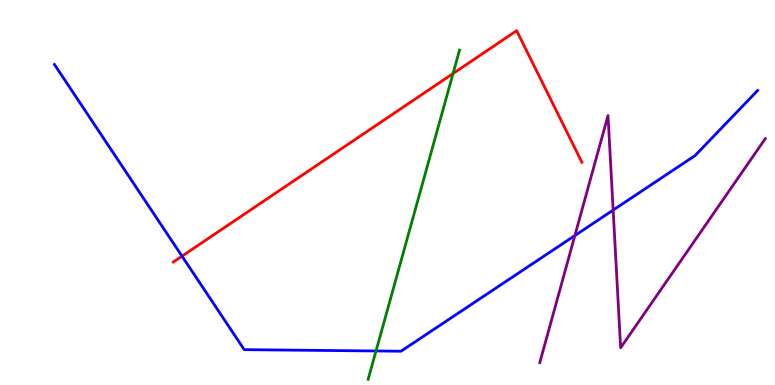[{'lines': ['blue', 'red'], 'intersections': [{'x': 2.35, 'y': 3.35}]}, {'lines': ['green', 'red'], 'intersections': [{'x': 5.85, 'y': 8.09}]}, {'lines': ['purple', 'red'], 'intersections': []}, {'lines': ['blue', 'green'], 'intersections': [{'x': 4.85, 'y': 0.884}]}, {'lines': ['blue', 'purple'], 'intersections': [{'x': 7.42, 'y': 3.88}, {'x': 7.91, 'y': 4.54}]}, {'lines': ['green', 'purple'], 'intersections': []}]